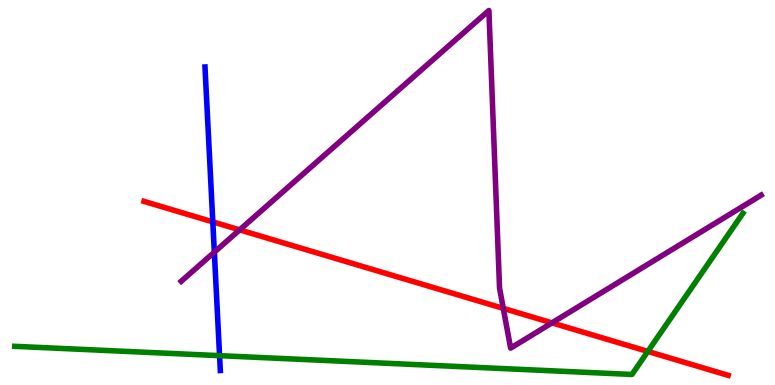[{'lines': ['blue', 'red'], 'intersections': [{'x': 2.75, 'y': 4.24}]}, {'lines': ['green', 'red'], 'intersections': [{'x': 8.36, 'y': 0.872}]}, {'lines': ['purple', 'red'], 'intersections': [{'x': 3.09, 'y': 4.03}, {'x': 6.49, 'y': 1.99}, {'x': 7.12, 'y': 1.61}]}, {'lines': ['blue', 'green'], 'intersections': [{'x': 2.83, 'y': 0.762}]}, {'lines': ['blue', 'purple'], 'intersections': [{'x': 2.77, 'y': 3.45}]}, {'lines': ['green', 'purple'], 'intersections': []}]